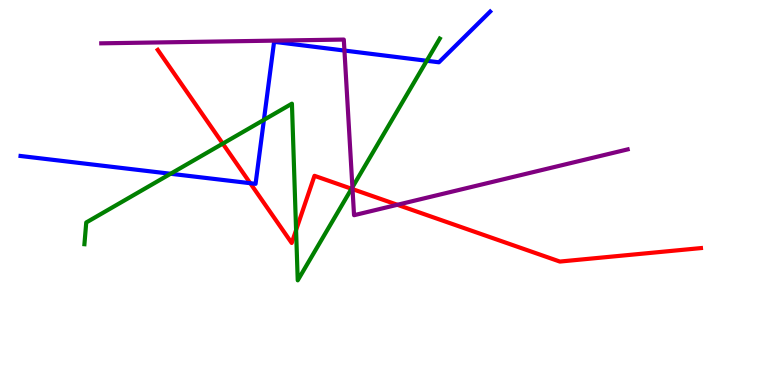[{'lines': ['blue', 'red'], 'intersections': [{'x': 3.23, 'y': 5.24}]}, {'lines': ['green', 'red'], 'intersections': [{'x': 2.87, 'y': 6.27}, {'x': 3.82, 'y': 4.02}, {'x': 4.54, 'y': 5.1}]}, {'lines': ['purple', 'red'], 'intersections': [{'x': 4.55, 'y': 5.09}, {'x': 5.13, 'y': 4.68}]}, {'lines': ['blue', 'green'], 'intersections': [{'x': 2.2, 'y': 5.49}, {'x': 3.41, 'y': 6.89}, {'x': 5.51, 'y': 8.42}]}, {'lines': ['blue', 'purple'], 'intersections': [{'x': 4.44, 'y': 8.69}]}, {'lines': ['green', 'purple'], 'intersections': [{'x': 4.55, 'y': 5.14}]}]